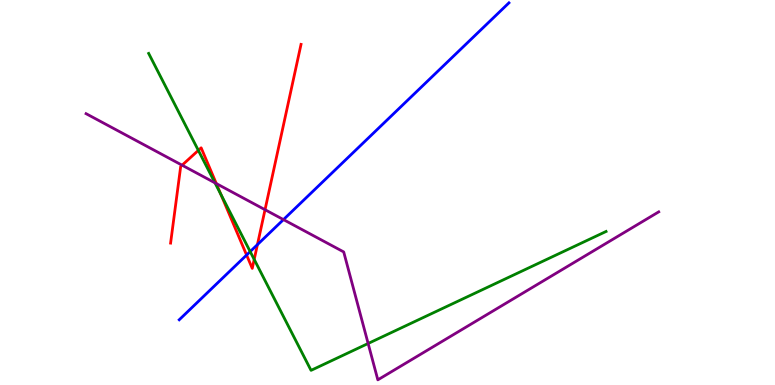[{'lines': ['blue', 'red'], 'intersections': [{'x': 3.18, 'y': 3.38}, {'x': 3.32, 'y': 3.65}]}, {'lines': ['green', 'red'], 'intersections': [{'x': 2.56, 'y': 6.09}, {'x': 2.85, 'y': 4.95}, {'x': 3.28, 'y': 3.26}]}, {'lines': ['purple', 'red'], 'intersections': [{'x': 2.35, 'y': 5.71}, {'x': 2.79, 'y': 5.23}, {'x': 3.42, 'y': 4.55}]}, {'lines': ['blue', 'green'], 'intersections': [{'x': 3.23, 'y': 3.47}]}, {'lines': ['blue', 'purple'], 'intersections': [{'x': 3.66, 'y': 4.3}]}, {'lines': ['green', 'purple'], 'intersections': [{'x': 2.77, 'y': 5.25}, {'x': 4.75, 'y': 1.08}]}]